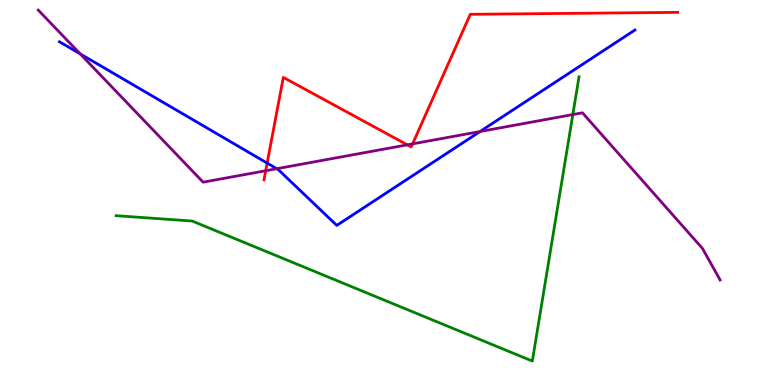[{'lines': ['blue', 'red'], 'intersections': [{'x': 3.45, 'y': 5.76}]}, {'lines': ['green', 'red'], 'intersections': []}, {'lines': ['purple', 'red'], 'intersections': [{'x': 3.43, 'y': 5.57}, {'x': 5.26, 'y': 6.24}, {'x': 5.32, 'y': 6.26}]}, {'lines': ['blue', 'green'], 'intersections': []}, {'lines': ['blue', 'purple'], 'intersections': [{'x': 1.03, 'y': 8.6}, {'x': 3.57, 'y': 5.62}, {'x': 6.19, 'y': 6.58}]}, {'lines': ['green', 'purple'], 'intersections': [{'x': 7.39, 'y': 7.02}]}]